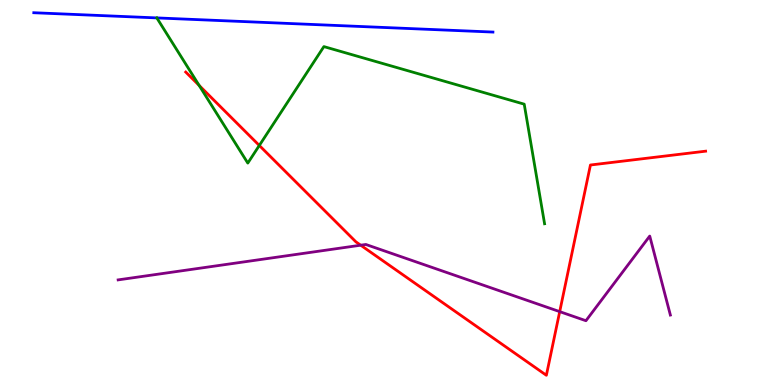[{'lines': ['blue', 'red'], 'intersections': []}, {'lines': ['green', 'red'], 'intersections': [{'x': 2.57, 'y': 7.78}, {'x': 3.35, 'y': 6.22}]}, {'lines': ['purple', 'red'], 'intersections': [{'x': 4.65, 'y': 3.63}, {'x': 7.22, 'y': 1.91}]}, {'lines': ['blue', 'green'], 'intersections': [{'x': 2.02, 'y': 9.53}]}, {'lines': ['blue', 'purple'], 'intersections': []}, {'lines': ['green', 'purple'], 'intersections': []}]